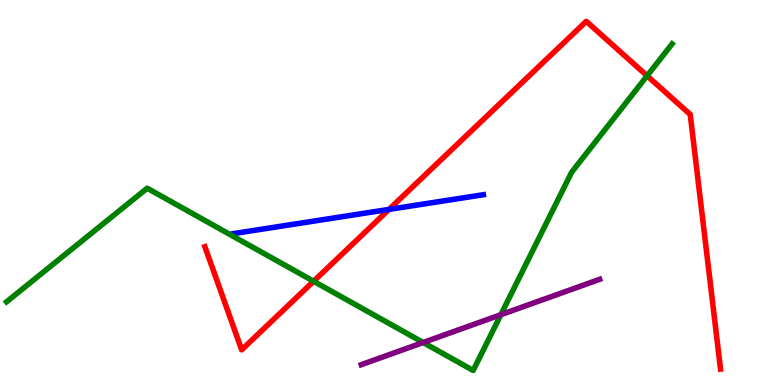[{'lines': ['blue', 'red'], 'intersections': [{'x': 5.02, 'y': 4.56}]}, {'lines': ['green', 'red'], 'intersections': [{'x': 4.05, 'y': 2.69}, {'x': 8.35, 'y': 8.03}]}, {'lines': ['purple', 'red'], 'intersections': []}, {'lines': ['blue', 'green'], 'intersections': []}, {'lines': ['blue', 'purple'], 'intersections': []}, {'lines': ['green', 'purple'], 'intersections': [{'x': 5.46, 'y': 1.1}, {'x': 6.46, 'y': 1.83}]}]